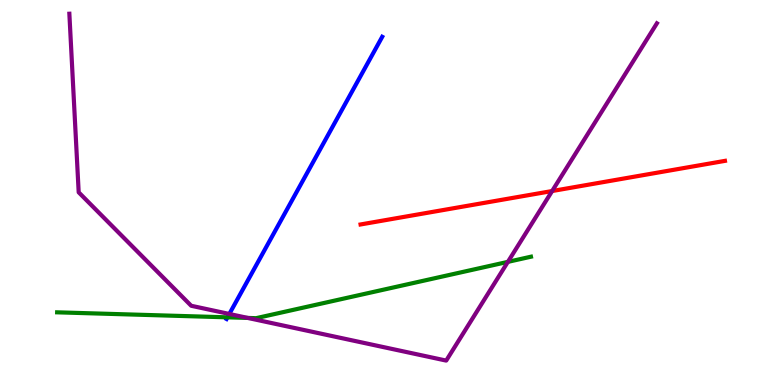[{'lines': ['blue', 'red'], 'intersections': []}, {'lines': ['green', 'red'], 'intersections': []}, {'lines': ['purple', 'red'], 'intersections': [{'x': 7.12, 'y': 5.04}]}, {'lines': ['blue', 'green'], 'intersections': [{'x': 2.94, 'y': 1.76}]}, {'lines': ['blue', 'purple'], 'intersections': [{'x': 2.96, 'y': 1.85}]}, {'lines': ['green', 'purple'], 'intersections': [{'x': 3.2, 'y': 1.74}, {'x': 6.55, 'y': 3.2}]}]